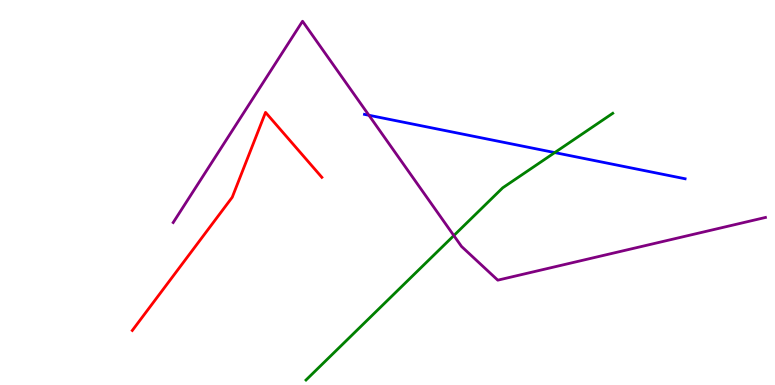[{'lines': ['blue', 'red'], 'intersections': []}, {'lines': ['green', 'red'], 'intersections': []}, {'lines': ['purple', 'red'], 'intersections': []}, {'lines': ['blue', 'green'], 'intersections': [{'x': 7.16, 'y': 6.04}]}, {'lines': ['blue', 'purple'], 'intersections': [{'x': 4.76, 'y': 7.01}]}, {'lines': ['green', 'purple'], 'intersections': [{'x': 5.86, 'y': 3.88}]}]